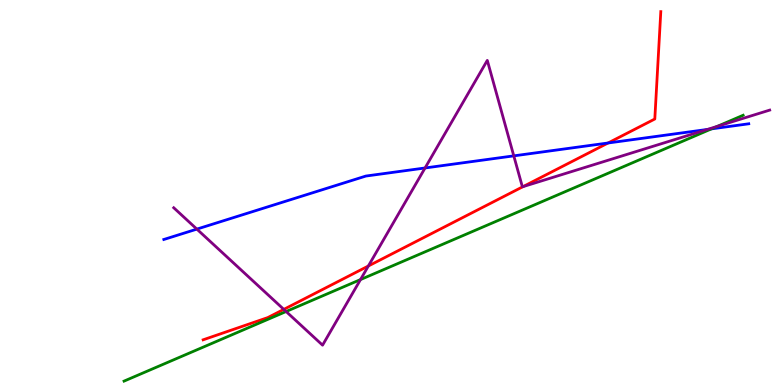[{'lines': ['blue', 'red'], 'intersections': [{'x': 7.85, 'y': 6.29}]}, {'lines': ['green', 'red'], 'intersections': []}, {'lines': ['purple', 'red'], 'intersections': [{'x': 3.66, 'y': 1.96}, {'x': 4.75, 'y': 3.09}, {'x': 6.75, 'y': 5.15}]}, {'lines': ['blue', 'green'], 'intersections': [{'x': 9.18, 'y': 6.65}]}, {'lines': ['blue', 'purple'], 'intersections': [{'x': 2.54, 'y': 4.05}, {'x': 5.48, 'y': 5.64}, {'x': 6.63, 'y': 5.95}, {'x': 9.13, 'y': 6.64}]}, {'lines': ['green', 'purple'], 'intersections': [{'x': 3.69, 'y': 1.91}, {'x': 4.65, 'y': 2.74}, {'x': 9.26, 'y': 6.72}]}]